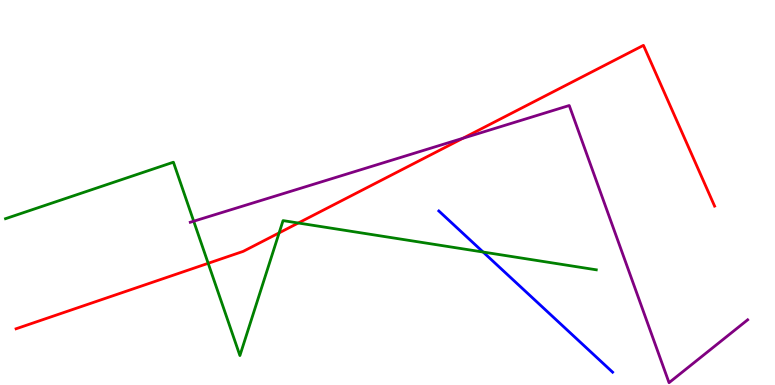[{'lines': ['blue', 'red'], 'intersections': []}, {'lines': ['green', 'red'], 'intersections': [{'x': 2.69, 'y': 3.16}, {'x': 3.6, 'y': 3.95}, {'x': 3.85, 'y': 4.21}]}, {'lines': ['purple', 'red'], 'intersections': [{'x': 5.97, 'y': 6.41}]}, {'lines': ['blue', 'green'], 'intersections': [{'x': 6.23, 'y': 3.45}]}, {'lines': ['blue', 'purple'], 'intersections': []}, {'lines': ['green', 'purple'], 'intersections': [{'x': 2.5, 'y': 4.25}]}]